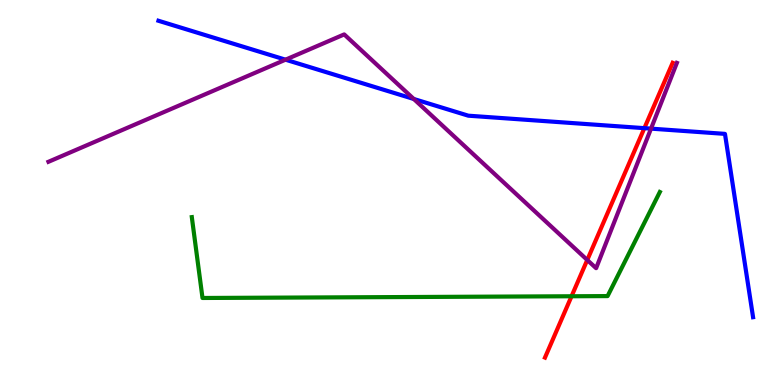[{'lines': ['blue', 'red'], 'intersections': [{'x': 8.31, 'y': 6.67}]}, {'lines': ['green', 'red'], 'intersections': [{'x': 7.37, 'y': 2.3}]}, {'lines': ['purple', 'red'], 'intersections': [{'x': 7.58, 'y': 3.25}]}, {'lines': ['blue', 'green'], 'intersections': []}, {'lines': ['blue', 'purple'], 'intersections': [{'x': 3.68, 'y': 8.45}, {'x': 5.34, 'y': 7.43}, {'x': 8.4, 'y': 6.66}]}, {'lines': ['green', 'purple'], 'intersections': []}]